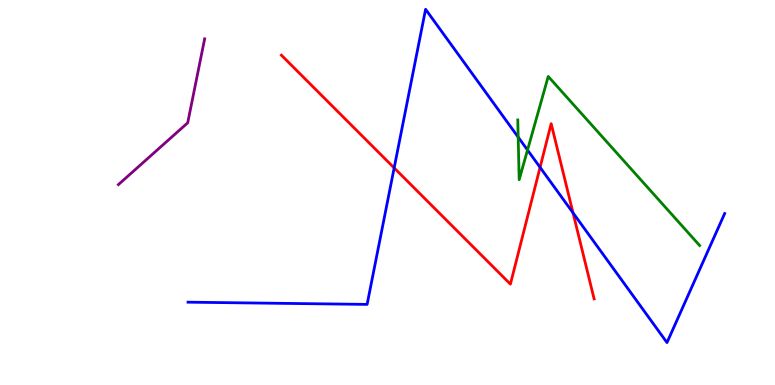[{'lines': ['blue', 'red'], 'intersections': [{'x': 5.09, 'y': 5.64}, {'x': 6.97, 'y': 5.65}, {'x': 7.39, 'y': 4.47}]}, {'lines': ['green', 'red'], 'intersections': []}, {'lines': ['purple', 'red'], 'intersections': []}, {'lines': ['blue', 'green'], 'intersections': [{'x': 6.69, 'y': 6.44}, {'x': 6.81, 'y': 6.1}]}, {'lines': ['blue', 'purple'], 'intersections': []}, {'lines': ['green', 'purple'], 'intersections': []}]